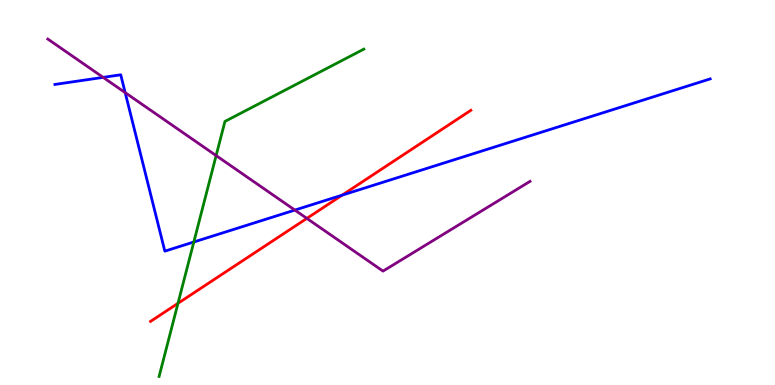[{'lines': ['blue', 'red'], 'intersections': [{'x': 4.41, 'y': 4.93}]}, {'lines': ['green', 'red'], 'intersections': [{'x': 2.3, 'y': 2.12}]}, {'lines': ['purple', 'red'], 'intersections': [{'x': 3.96, 'y': 4.33}]}, {'lines': ['blue', 'green'], 'intersections': [{'x': 2.5, 'y': 3.71}]}, {'lines': ['blue', 'purple'], 'intersections': [{'x': 1.33, 'y': 7.99}, {'x': 1.62, 'y': 7.59}, {'x': 3.8, 'y': 4.54}]}, {'lines': ['green', 'purple'], 'intersections': [{'x': 2.79, 'y': 5.96}]}]